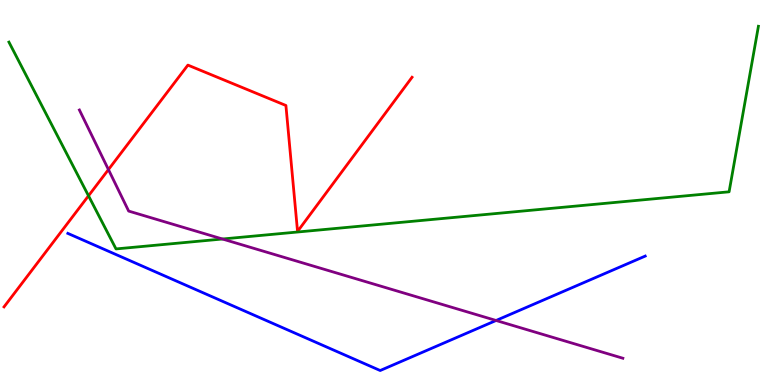[{'lines': ['blue', 'red'], 'intersections': []}, {'lines': ['green', 'red'], 'intersections': [{'x': 1.14, 'y': 4.91}]}, {'lines': ['purple', 'red'], 'intersections': [{'x': 1.4, 'y': 5.6}]}, {'lines': ['blue', 'green'], 'intersections': []}, {'lines': ['blue', 'purple'], 'intersections': [{'x': 6.4, 'y': 1.68}]}, {'lines': ['green', 'purple'], 'intersections': [{'x': 2.87, 'y': 3.79}]}]